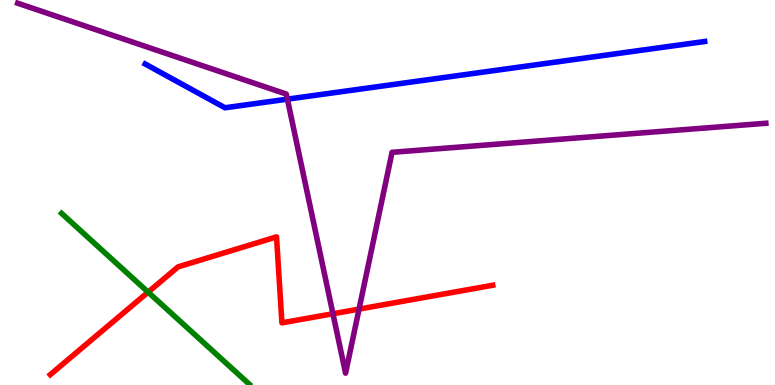[{'lines': ['blue', 'red'], 'intersections': []}, {'lines': ['green', 'red'], 'intersections': [{'x': 1.91, 'y': 2.41}]}, {'lines': ['purple', 'red'], 'intersections': [{'x': 4.3, 'y': 1.85}, {'x': 4.63, 'y': 1.97}]}, {'lines': ['blue', 'green'], 'intersections': []}, {'lines': ['blue', 'purple'], 'intersections': [{'x': 3.71, 'y': 7.42}]}, {'lines': ['green', 'purple'], 'intersections': []}]